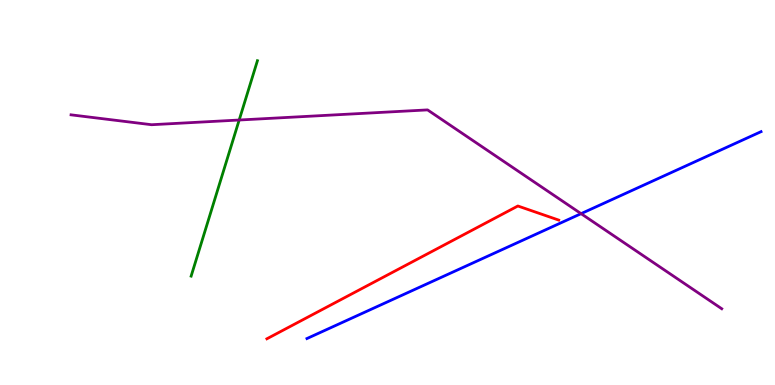[{'lines': ['blue', 'red'], 'intersections': []}, {'lines': ['green', 'red'], 'intersections': []}, {'lines': ['purple', 'red'], 'intersections': []}, {'lines': ['blue', 'green'], 'intersections': []}, {'lines': ['blue', 'purple'], 'intersections': [{'x': 7.5, 'y': 4.45}]}, {'lines': ['green', 'purple'], 'intersections': [{'x': 3.09, 'y': 6.88}]}]